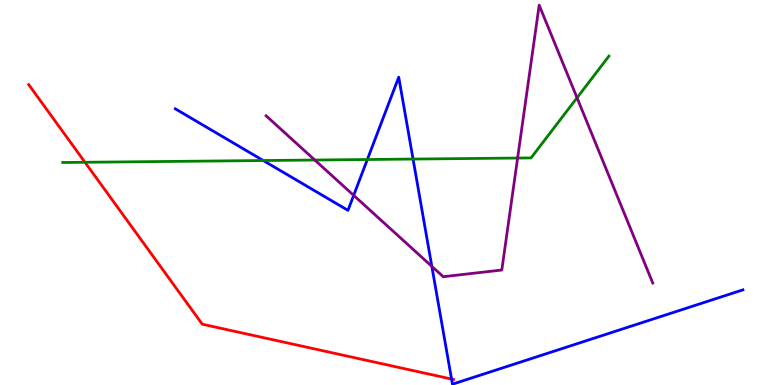[{'lines': ['blue', 'red'], 'intersections': [{'x': 5.83, 'y': 0.155}]}, {'lines': ['green', 'red'], 'intersections': [{'x': 1.1, 'y': 5.79}]}, {'lines': ['purple', 'red'], 'intersections': []}, {'lines': ['blue', 'green'], 'intersections': [{'x': 3.4, 'y': 5.83}, {'x': 4.74, 'y': 5.86}, {'x': 5.33, 'y': 5.87}]}, {'lines': ['blue', 'purple'], 'intersections': [{'x': 4.56, 'y': 4.93}, {'x': 5.57, 'y': 3.08}]}, {'lines': ['green', 'purple'], 'intersections': [{'x': 4.06, 'y': 5.84}, {'x': 6.68, 'y': 5.9}, {'x': 7.45, 'y': 7.46}]}]